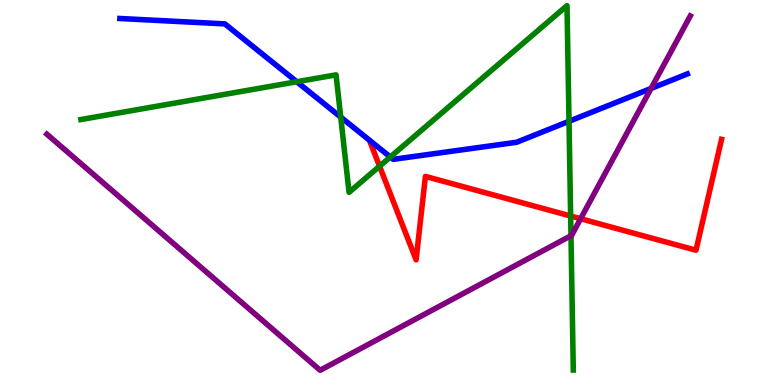[{'lines': ['blue', 'red'], 'intersections': []}, {'lines': ['green', 'red'], 'intersections': [{'x': 4.9, 'y': 5.68}, {'x': 7.36, 'y': 4.39}]}, {'lines': ['purple', 'red'], 'intersections': [{'x': 7.49, 'y': 4.32}]}, {'lines': ['blue', 'green'], 'intersections': [{'x': 3.83, 'y': 7.88}, {'x': 4.4, 'y': 6.96}, {'x': 5.04, 'y': 5.92}, {'x': 7.34, 'y': 6.85}]}, {'lines': ['blue', 'purple'], 'intersections': [{'x': 8.4, 'y': 7.7}]}, {'lines': ['green', 'purple'], 'intersections': [{'x': 7.37, 'y': 3.88}]}]